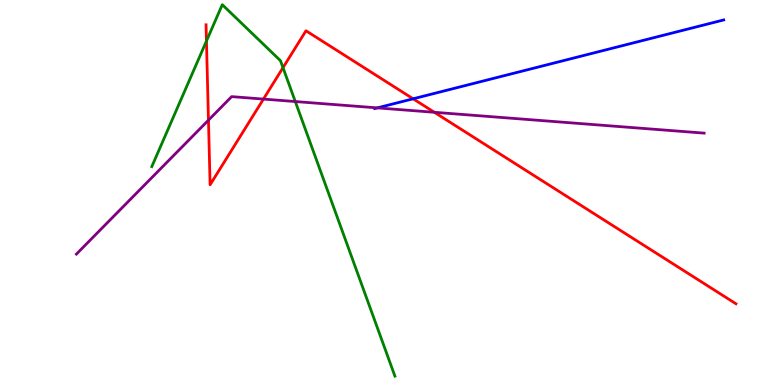[{'lines': ['blue', 'red'], 'intersections': [{'x': 5.33, 'y': 7.43}]}, {'lines': ['green', 'red'], 'intersections': [{'x': 2.66, 'y': 8.93}, {'x': 3.65, 'y': 8.24}]}, {'lines': ['purple', 'red'], 'intersections': [{'x': 2.69, 'y': 6.88}, {'x': 3.4, 'y': 7.43}, {'x': 5.6, 'y': 7.08}]}, {'lines': ['blue', 'green'], 'intersections': []}, {'lines': ['blue', 'purple'], 'intersections': [{'x': 4.87, 'y': 7.2}]}, {'lines': ['green', 'purple'], 'intersections': [{'x': 3.81, 'y': 7.36}]}]